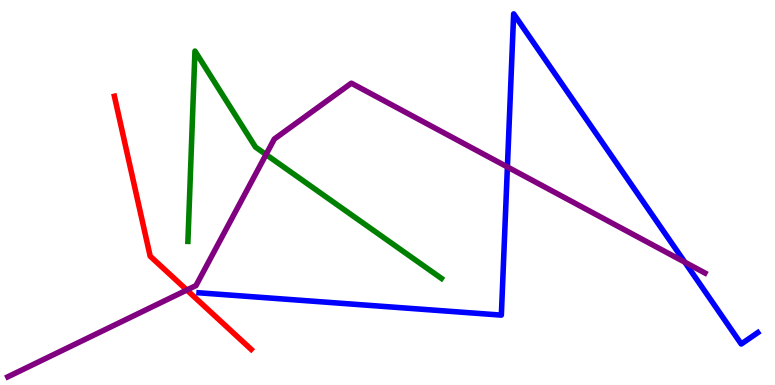[{'lines': ['blue', 'red'], 'intersections': []}, {'lines': ['green', 'red'], 'intersections': []}, {'lines': ['purple', 'red'], 'intersections': [{'x': 2.41, 'y': 2.47}]}, {'lines': ['blue', 'green'], 'intersections': []}, {'lines': ['blue', 'purple'], 'intersections': [{'x': 6.55, 'y': 5.66}, {'x': 8.84, 'y': 3.19}]}, {'lines': ['green', 'purple'], 'intersections': [{'x': 3.43, 'y': 5.99}]}]